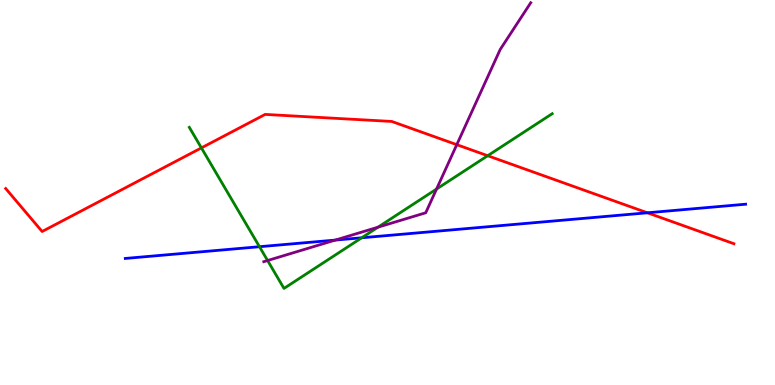[{'lines': ['blue', 'red'], 'intersections': [{'x': 8.35, 'y': 4.47}]}, {'lines': ['green', 'red'], 'intersections': [{'x': 2.6, 'y': 6.16}, {'x': 6.29, 'y': 5.96}]}, {'lines': ['purple', 'red'], 'intersections': [{'x': 5.89, 'y': 6.24}]}, {'lines': ['blue', 'green'], 'intersections': [{'x': 3.35, 'y': 3.59}, {'x': 4.67, 'y': 3.82}]}, {'lines': ['blue', 'purple'], 'intersections': [{'x': 4.33, 'y': 3.76}]}, {'lines': ['green', 'purple'], 'intersections': [{'x': 3.45, 'y': 3.23}, {'x': 4.88, 'y': 4.1}, {'x': 5.63, 'y': 5.09}]}]